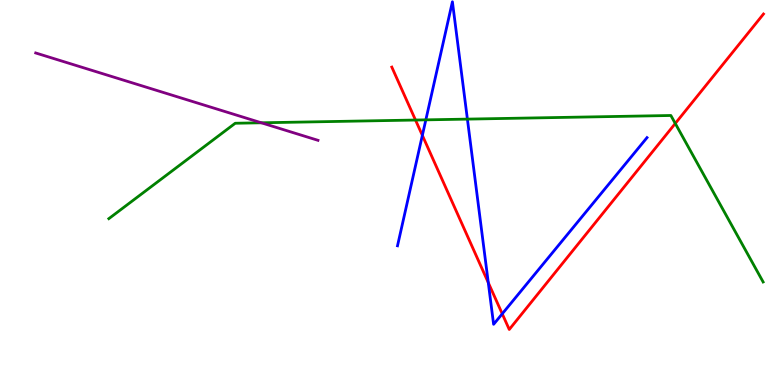[{'lines': ['blue', 'red'], 'intersections': [{'x': 5.45, 'y': 6.48}, {'x': 6.3, 'y': 2.66}, {'x': 6.48, 'y': 1.85}]}, {'lines': ['green', 'red'], 'intersections': [{'x': 5.36, 'y': 6.88}, {'x': 8.71, 'y': 6.79}]}, {'lines': ['purple', 'red'], 'intersections': []}, {'lines': ['blue', 'green'], 'intersections': [{'x': 5.49, 'y': 6.89}, {'x': 6.03, 'y': 6.91}]}, {'lines': ['blue', 'purple'], 'intersections': []}, {'lines': ['green', 'purple'], 'intersections': [{'x': 3.37, 'y': 6.81}]}]